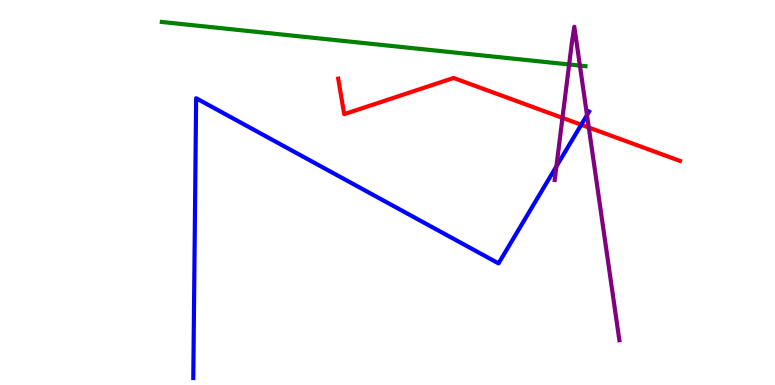[{'lines': ['blue', 'red'], 'intersections': [{'x': 7.5, 'y': 6.76}]}, {'lines': ['green', 'red'], 'intersections': []}, {'lines': ['purple', 'red'], 'intersections': [{'x': 7.26, 'y': 6.94}, {'x': 7.6, 'y': 6.69}]}, {'lines': ['blue', 'green'], 'intersections': []}, {'lines': ['blue', 'purple'], 'intersections': [{'x': 7.18, 'y': 5.68}, {'x': 7.57, 'y': 7.01}]}, {'lines': ['green', 'purple'], 'intersections': [{'x': 7.34, 'y': 8.33}, {'x': 7.48, 'y': 8.3}]}]